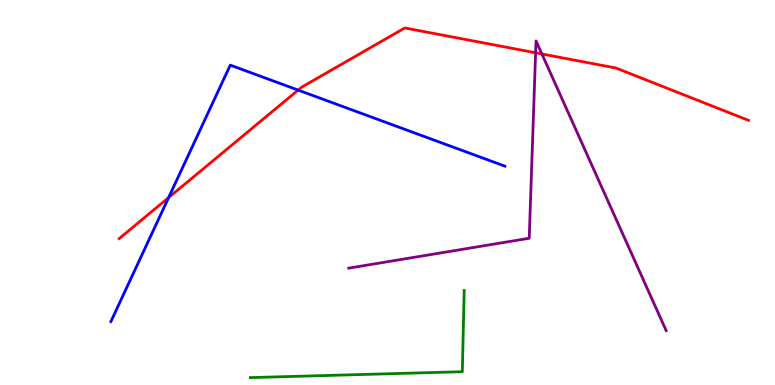[{'lines': ['blue', 'red'], 'intersections': [{'x': 2.18, 'y': 4.87}, {'x': 3.85, 'y': 7.66}]}, {'lines': ['green', 'red'], 'intersections': []}, {'lines': ['purple', 'red'], 'intersections': [{'x': 6.91, 'y': 8.63}, {'x': 6.99, 'y': 8.6}]}, {'lines': ['blue', 'green'], 'intersections': []}, {'lines': ['blue', 'purple'], 'intersections': []}, {'lines': ['green', 'purple'], 'intersections': []}]